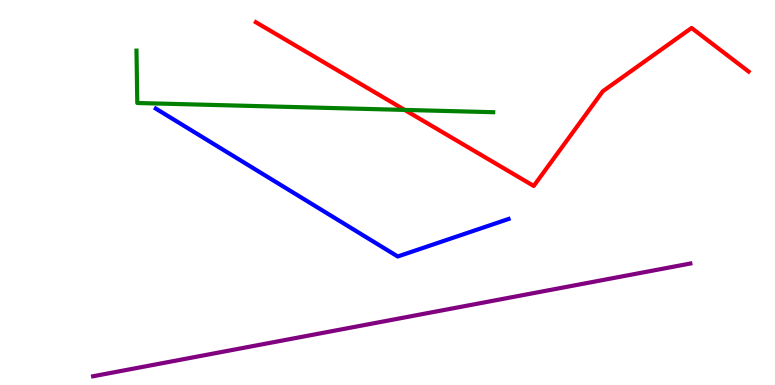[{'lines': ['blue', 'red'], 'intersections': []}, {'lines': ['green', 'red'], 'intersections': [{'x': 5.22, 'y': 7.15}]}, {'lines': ['purple', 'red'], 'intersections': []}, {'lines': ['blue', 'green'], 'intersections': []}, {'lines': ['blue', 'purple'], 'intersections': []}, {'lines': ['green', 'purple'], 'intersections': []}]